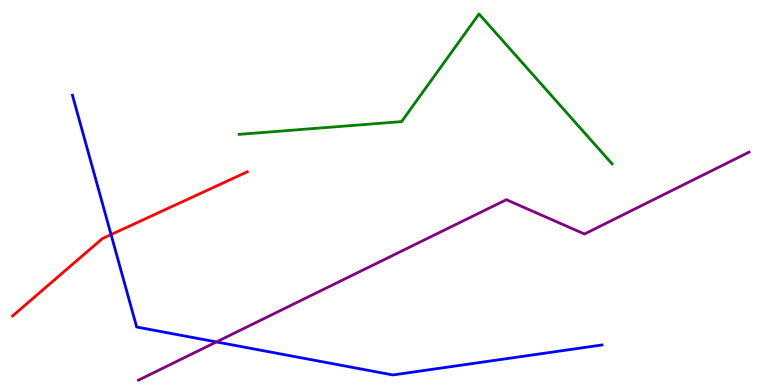[{'lines': ['blue', 'red'], 'intersections': [{'x': 1.43, 'y': 3.91}]}, {'lines': ['green', 'red'], 'intersections': []}, {'lines': ['purple', 'red'], 'intersections': []}, {'lines': ['blue', 'green'], 'intersections': []}, {'lines': ['blue', 'purple'], 'intersections': [{'x': 2.79, 'y': 1.12}]}, {'lines': ['green', 'purple'], 'intersections': []}]